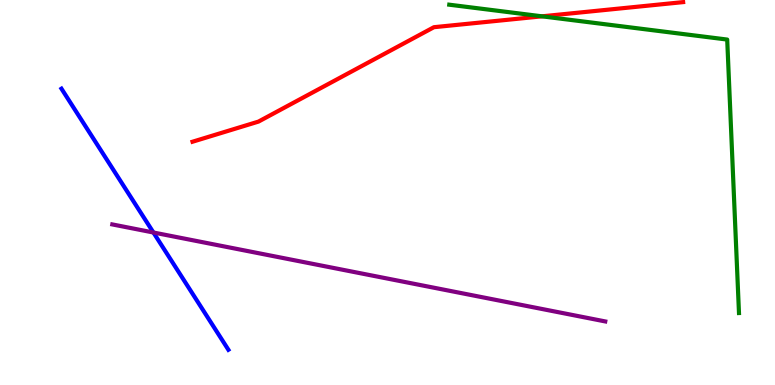[{'lines': ['blue', 'red'], 'intersections': []}, {'lines': ['green', 'red'], 'intersections': [{'x': 6.99, 'y': 9.58}]}, {'lines': ['purple', 'red'], 'intersections': []}, {'lines': ['blue', 'green'], 'intersections': []}, {'lines': ['blue', 'purple'], 'intersections': [{'x': 1.98, 'y': 3.96}]}, {'lines': ['green', 'purple'], 'intersections': []}]